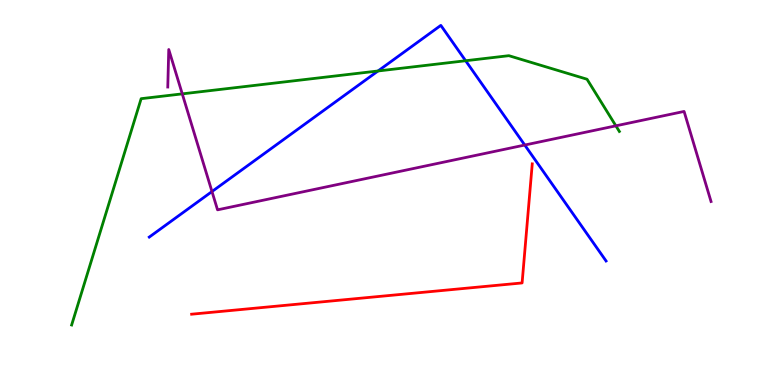[{'lines': ['blue', 'red'], 'intersections': []}, {'lines': ['green', 'red'], 'intersections': []}, {'lines': ['purple', 'red'], 'intersections': []}, {'lines': ['blue', 'green'], 'intersections': [{'x': 4.88, 'y': 8.16}, {'x': 6.01, 'y': 8.42}]}, {'lines': ['blue', 'purple'], 'intersections': [{'x': 2.74, 'y': 5.02}, {'x': 6.77, 'y': 6.23}]}, {'lines': ['green', 'purple'], 'intersections': [{'x': 2.35, 'y': 7.56}, {'x': 7.95, 'y': 6.73}]}]